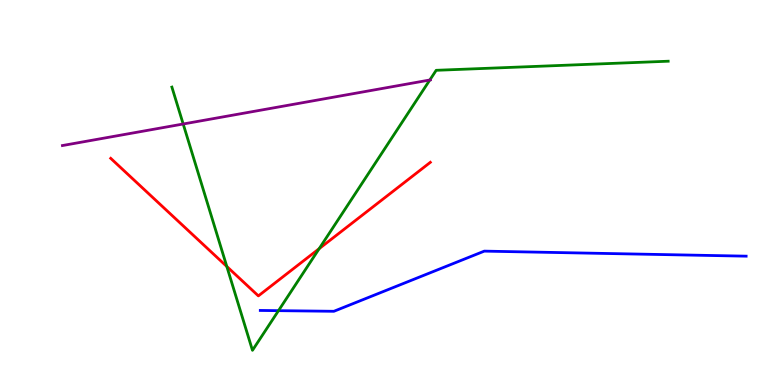[{'lines': ['blue', 'red'], 'intersections': []}, {'lines': ['green', 'red'], 'intersections': [{'x': 2.93, 'y': 3.08}, {'x': 4.12, 'y': 3.54}]}, {'lines': ['purple', 'red'], 'intersections': []}, {'lines': ['blue', 'green'], 'intersections': [{'x': 3.59, 'y': 1.93}]}, {'lines': ['blue', 'purple'], 'intersections': []}, {'lines': ['green', 'purple'], 'intersections': [{'x': 2.36, 'y': 6.78}, {'x': 5.55, 'y': 7.92}]}]